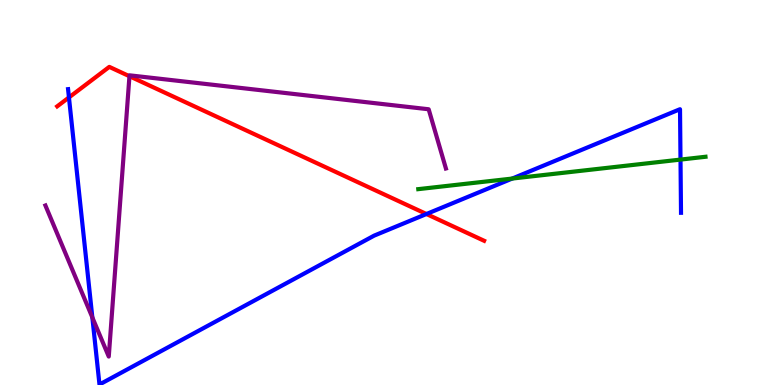[{'lines': ['blue', 'red'], 'intersections': [{'x': 0.89, 'y': 7.47}, {'x': 5.5, 'y': 4.44}]}, {'lines': ['green', 'red'], 'intersections': []}, {'lines': ['purple', 'red'], 'intersections': [{'x': 1.67, 'y': 8.02}]}, {'lines': ['blue', 'green'], 'intersections': [{'x': 6.61, 'y': 5.36}, {'x': 8.78, 'y': 5.85}]}, {'lines': ['blue', 'purple'], 'intersections': [{'x': 1.19, 'y': 1.76}]}, {'lines': ['green', 'purple'], 'intersections': []}]